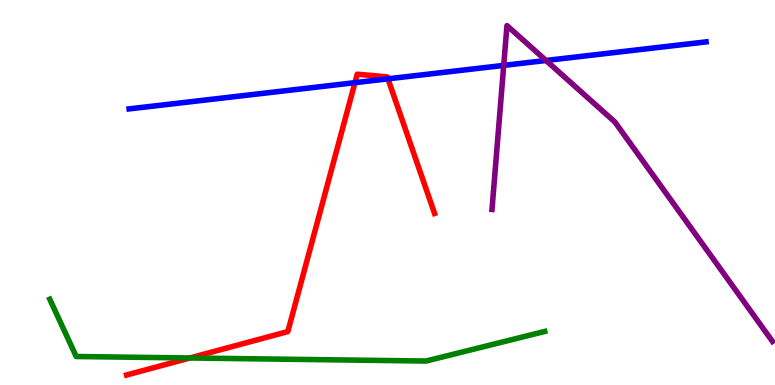[{'lines': ['blue', 'red'], 'intersections': [{'x': 4.58, 'y': 7.85}, {'x': 5.01, 'y': 7.95}]}, {'lines': ['green', 'red'], 'intersections': [{'x': 2.45, 'y': 0.702}]}, {'lines': ['purple', 'red'], 'intersections': []}, {'lines': ['blue', 'green'], 'intersections': []}, {'lines': ['blue', 'purple'], 'intersections': [{'x': 6.5, 'y': 8.3}, {'x': 7.05, 'y': 8.43}]}, {'lines': ['green', 'purple'], 'intersections': []}]